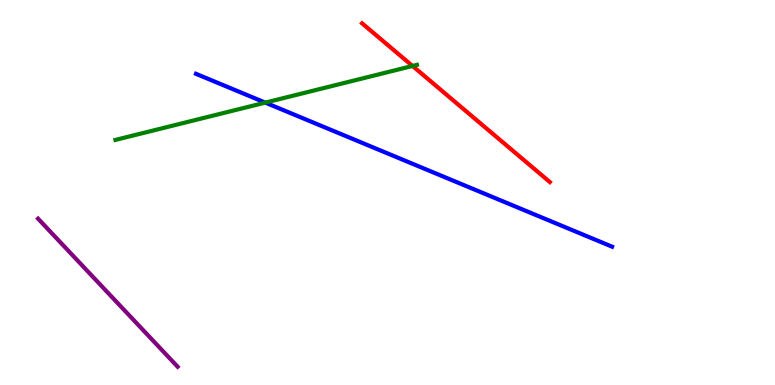[{'lines': ['blue', 'red'], 'intersections': []}, {'lines': ['green', 'red'], 'intersections': [{'x': 5.32, 'y': 8.29}]}, {'lines': ['purple', 'red'], 'intersections': []}, {'lines': ['blue', 'green'], 'intersections': [{'x': 3.42, 'y': 7.33}]}, {'lines': ['blue', 'purple'], 'intersections': []}, {'lines': ['green', 'purple'], 'intersections': []}]